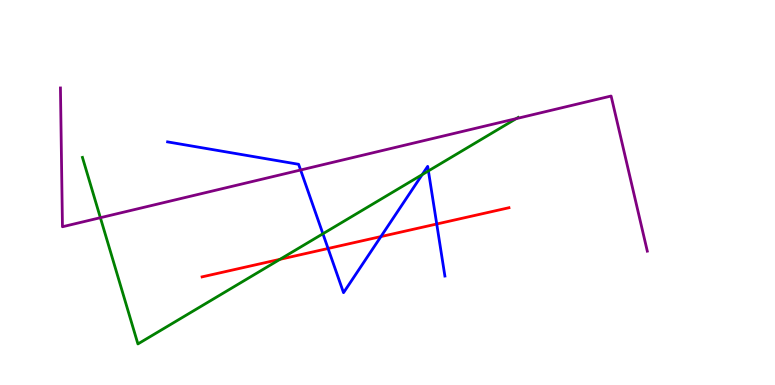[{'lines': ['blue', 'red'], 'intersections': [{'x': 4.23, 'y': 3.55}, {'x': 4.91, 'y': 3.85}, {'x': 5.64, 'y': 4.18}]}, {'lines': ['green', 'red'], 'intersections': [{'x': 3.61, 'y': 3.26}]}, {'lines': ['purple', 'red'], 'intersections': []}, {'lines': ['blue', 'green'], 'intersections': [{'x': 4.17, 'y': 3.93}, {'x': 5.45, 'y': 5.46}, {'x': 5.53, 'y': 5.56}]}, {'lines': ['blue', 'purple'], 'intersections': [{'x': 3.88, 'y': 5.58}]}, {'lines': ['green', 'purple'], 'intersections': [{'x': 1.3, 'y': 4.35}, {'x': 6.66, 'y': 6.92}]}]